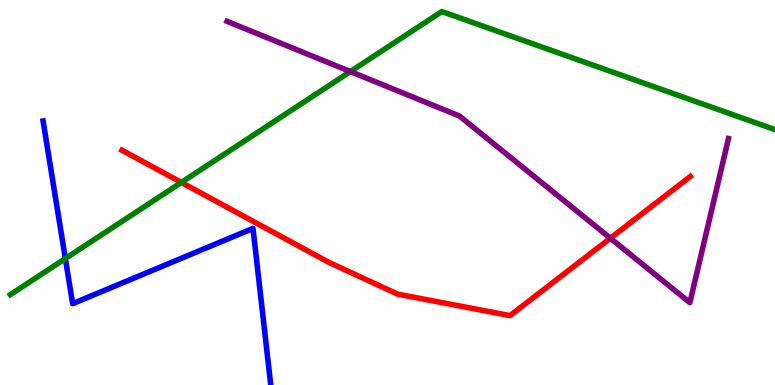[{'lines': ['blue', 'red'], 'intersections': []}, {'lines': ['green', 'red'], 'intersections': [{'x': 2.34, 'y': 5.26}]}, {'lines': ['purple', 'red'], 'intersections': [{'x': 7.88, 'y': 3.81}]}, {'lines': ['blue', 'green'], 'intersections': [{'x': 0.843, 'y': 3.28}]}, {'lines': ['blue', 'purple'], 'intersections': []}, {'lines': ['green', 'purple'], 'intersections': [{'x': 4.52, 'y': 8.14}]}]